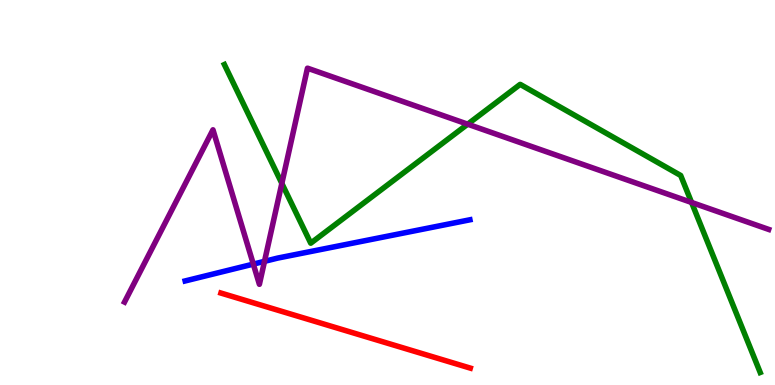[{'lines': ['blue', 'red'], 'intersections': []}, {'lines': ['green', 'red'], 'intersections': []}, {'lines': ['purple', 'red'], 'intersections': []}, {'lines': ['blue', 'green'], 'intersections': []}, {'lines': ['blue', 'purple'], 'intersections': [{'x': 3.27, 'y': 3.14}, {'x': 3.41, 'y': 3.21}]}, {'lines': ['green', 'purple'], 'intersections': [{'x': 3.64, 'y': 5.24}, {'x': 6.03, 'y': 6.77}, {'x': 8.92, 'y': 4.74}]}]